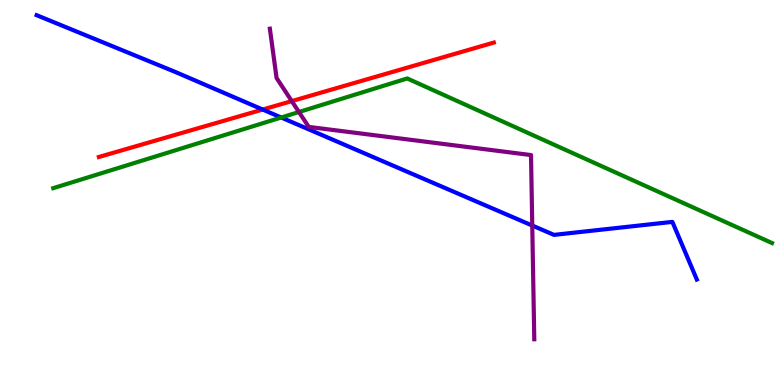[{'lines': ['blue', 'red'], 'intersections': [{'x': 3.39, 'y': 7.15}]}, {'lines': ['green', 'red'], 'intersections': []}, {'lines': ['purple', 'red'], 'intersections': [{'x': 3.76, 'y': 7.37}]}, {'lines': ['blue', 'green'], 'intersections': [{'x': 3.63, 'y': 6.95}]}, {'lines': ['blue', 'purple'], 'intersections': [{'x': 6.87, 'y': 4.14}]}, {'lines': ['green', 'purple'], 'intersections': [{'x': 3.86, 'y': 7.09}]}]